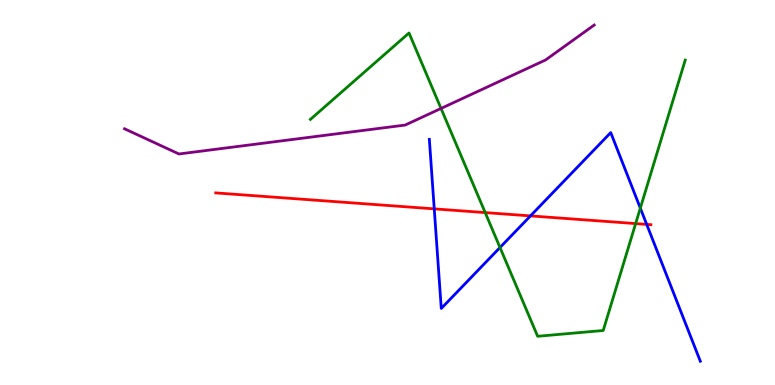[{'lines': ['blue', 'red'], 'intersections': [{'x': 5.6, 'y': 4.57}, {'x': 6.84, 'y': 4.39}, {'x': 8.34, 'y': 4.17}]}, {'lines': ['green', 'red'], 'intersections': [{'x': 6.26, 'y': 4.48}, {'x': 8.2, 'y': 4.19}]}, {'lines': ['purple', 'red'], 'intersections': []}, {'lines': ['blue', 'green'], 'intersections': [{'x': 6.45, 'y': 3.57}, {'x': 8.26, 'y': 4.59}]}, {'lines': ['blue', 'purple'], 'intersections': []}, {'lines': ['green', 'purple'], 'intersections': [{'x': 5.69, 'y': 7.18}]}]